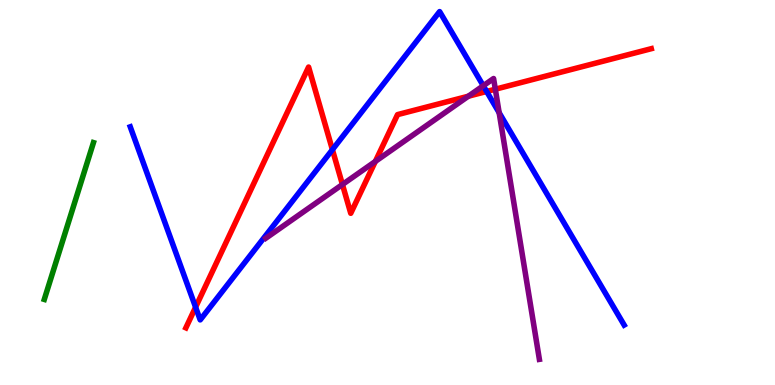[{'lines': ['blue', 'red'], 'intersections': [{'x': 2.52, 'y': 2.02}, {'x': 4.29, 'y': 6.11}, {'x': 6.28, 'y': 7.62}]}, {'lines': ['green', 'red'], 'intersections': []}, {'lines': ['purple', 'red'], 'intersections': [{'x': 4.42, 'y': 5.21}, {'x': 4.84, 'y': 5.81}, {'x': 6.04, 'y': 7.5}, {'x': 6.39, 'y': 7.68}]}, {'lines': ['blue', 'green'], 'intersections': []}, {'lines': ['blue', 'purple'], 'intersections': [{'x': 6.24, 'y': 7.77}, {'x': 6.44, 'y': 7.07}]}, {'lines': ['green', 'purple'], 'intersections': []}]